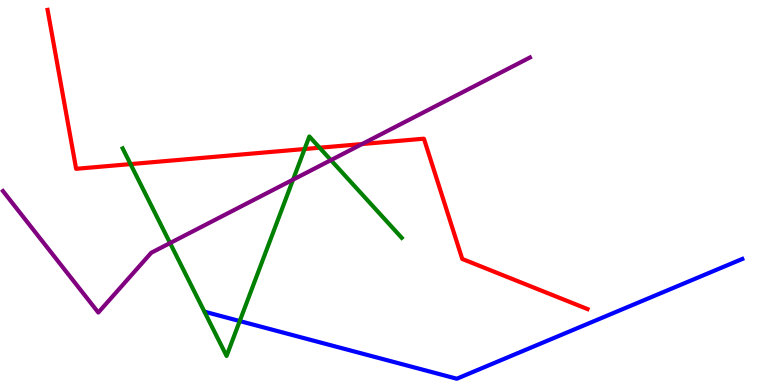[{'lines': ['blue', 'red'], 'intersections': []}, {'lines': ['green', 'red'], 'intersections': [{'x': 1.68, 'y': 5.74}, {'x': 3.93, 'y': 6.13}, {'x': 4.12, 'y': 6.16}]}, {'lines': ['purple', 'red'], 'intersections': [{'x': 4.67, 'y': 6.26}]}, {'lines': ['blue', 'green'], 'intersections': [{'x': 3.09, 'y': 1.66}]}, {'lines': ['blue', 'purple'], 'intersections': []}, {'lines': ['green', 'purple'], 'intersections': [{'x': 2.19, 'y': 3.69}, {'x': 3.78, 'y': 5.33}, {'x': 4.27, 'y': 5.84}]}]